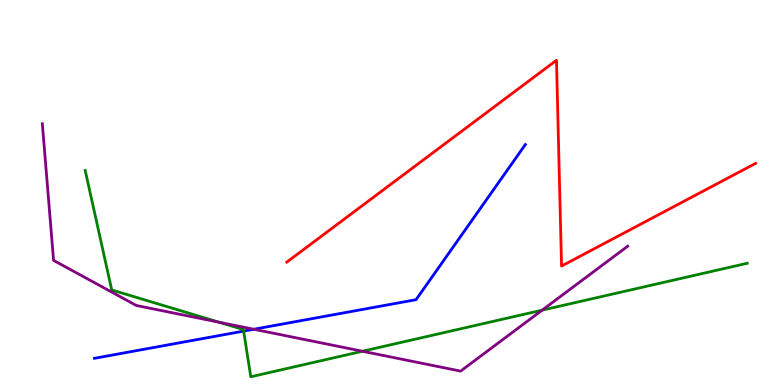[{'lines': ['blue', 'red'], 'intersections': []}, {'lines': ['green', 'red'], 'intersections': []}, {'lines': ['purple', 'red'], 'intersections': []}, {'lines': ['blue', 'green'], 'intersections': [{'x': 3.14, 'y': 1.4}]}, {'lines': ['blue', 'purple'], 'intersections': [{'x': 3.27, 'y': 1.45}]}, {'lines': ['green', 'purple'], 'intersections': [{'x': 2.83, 'y': 1.63}, {'x': 4.68, 'y': 0.877}, {'x': 7.0, 'y': 1.94}]}]